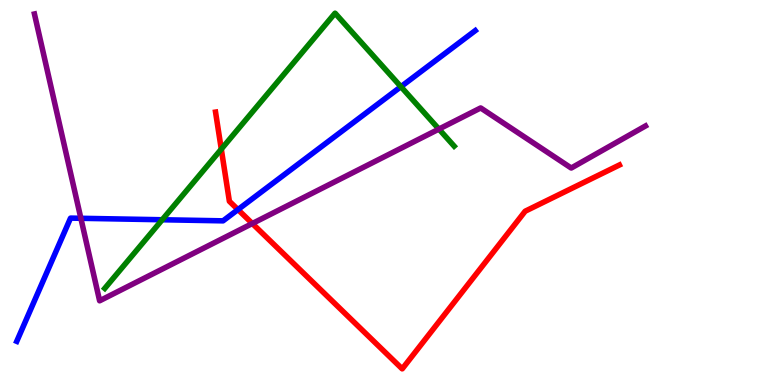[{'lines': ['blue', 'red'], 'intersections': [{'x': 3.07, 'y': 4.56}]}, {'lines': ['green', 'red'], 'intersections': [{'x': 2.86, 'y': 6.13}]}, {'lines': ['purple', 'red'], 'intersections': [{'x': 3.26, 'y': 4.19}]}, {'lines': ['blue', 'green'], 'intersections': [{'x': 2.09, 'y': 4.29}, {'x': 5.17, 'y': 7.75}]}, {'lines': ['blue', 'purple'], 'intersections': [{'x': 1.04, 'y': 4.33}]}, {'lines': ['green', 'purple'], 'intersections': [{'x': 5.66, 'y': 6.65}]}]